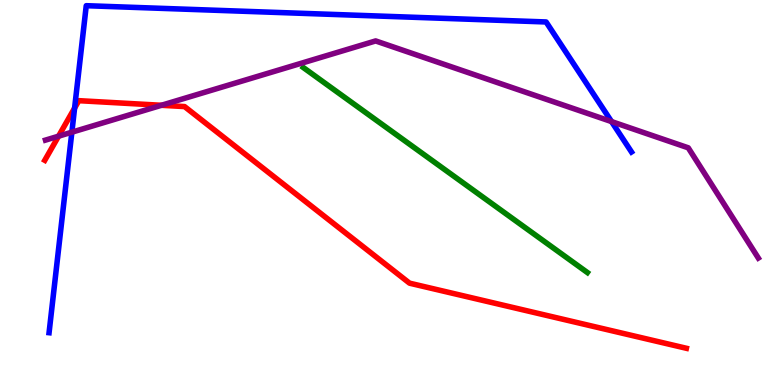[{'lines': ['blue', 'red'], 'intersections': [{'x': 0.963, 'y': 7.19}]}, {'lines': ['green', 'red'], 'intersections': []}, {'lines': ['purple', 'red'], 'intersections': [{'x': 0.755, 'y': 6.46}, {'x': 2.08, 'y': 7.27}]}, {'lines': ['blue', 'green'], 'intersections': []}, {'lines': ['blue', 'purple'], 'intersections': [{'x': 0.927, 'y': 6.57}, {'x': 7.89, 'y': 6.84}]}, {'lines': ['green', 'purple'], 'intersections': []}]